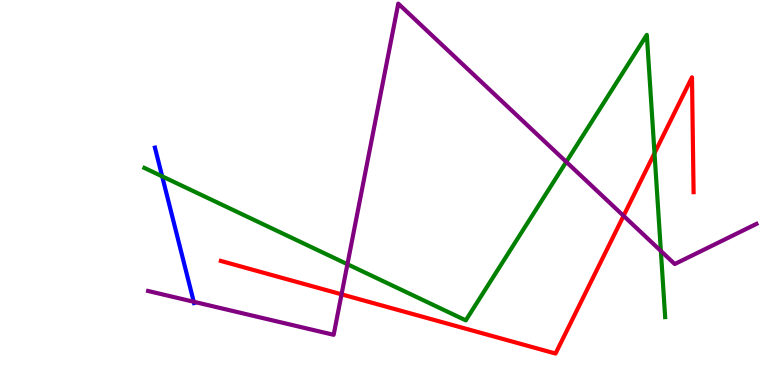[{'lines': ['blue', 'red'], 'intersections': []}, {'lines': ['green', 'red'], 'intersections': [{'x': 8.45, 'y': 6.02}]}, {'lines': ['purple', 'red'], 'intersections': [{'x': 4.41, 'y': 2.36}, {'x': 8.05, 'y': 4.39}]}, {'lines': ['blue', 'green'], 'intersections': [{'x': 2.09, 'y': 5.42}]}, {'lines': ['blue', 'purple'], 'intersections': [{'x': 2.5, 'y': 2.16}]}, {'lines': ['green', 'purple'], 'intersections': [{'x': 4.48, 'y': 3.14}, {'x': 7.31, 'y': 5.8}, {'x': 8.53, 'y': 3.48}]}]